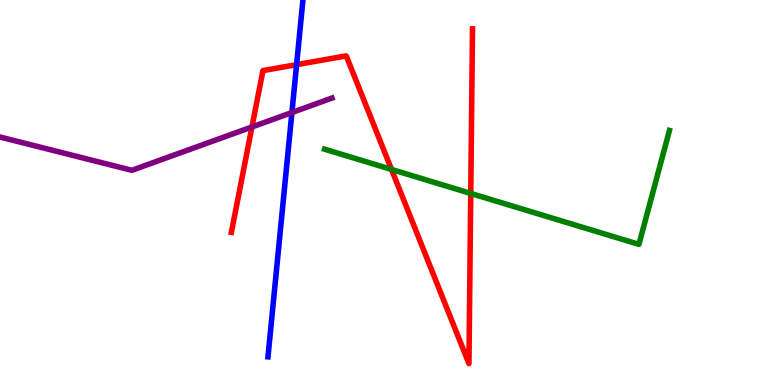[{'lines': ['blue', 'red'], 'intersections': [{'x': 3.83, 'y': 8.32}]}, {'lines': ['green', 'red'], 'intersections': [{'x': 5.05, 'y': 5.6}, {'x': 6.07, 'y': 4.98}]}, {'lines': ['purple', 'red'], 'intersections': [{'x': 3.25, 'y': 6.7}]}, {'lines': ['blue', 'green'], 'intersections': []}, {'lines': ['blue', 'purple'], 'intersections': [{'x': 3.77, 'y': 7.08}]}, {'lines': ['green', 'purple'], 'intersections': []}]